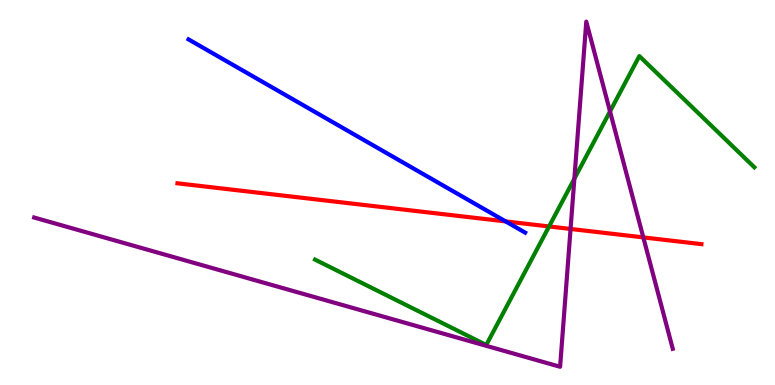[{'lines': ['blue', 'red'], 'intersections': [{'x': 6.52, 'y': 4.25}]}, {'lines': ['green', 'red'], 'intersections': [{'x': 7.08, 'y': 4.12}]}, {'lines': ['purple', 'red'], 'intersections': [{'x': 7.36, 'y': 4.05}, {'x': 8.3, 'y': 3.83}]}, {'lines': ['blue', 'green'], 'intersections': []}, {'lines': ['blue', 'purple'], 'intersections': []}, {'lines': ['green', 'purple'], 'intersections': [{'x': 7.41, 'y': 5.36}, {'x': 7.87, 'y': 7.11}]}]